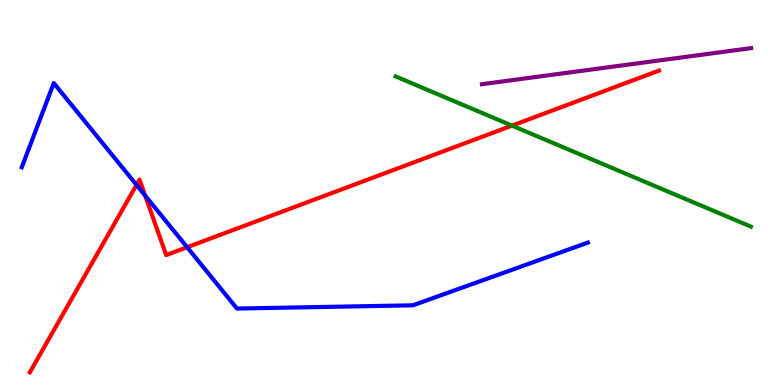[{'lines': ['blue', 'red'], 'intersections': [{'x': 1.76, 'y': 5.2}, {'x': 1.87, 'y': 4.92}, {'x': 2.41, 'y': 3.58}]}, {'lines': ['green', 'red'], 'intersections': [{'x': 6.61, 'y': 6.74}]}, {'lines': ['purple', 'red'], 'intersections': []}, {'lines': ['blue', 'green'], 'intersections': []}, {'lines': ['blue', 'purple'], 'intersections': []}, {'lines': ['green', 'purple'], 'intersections': []}]